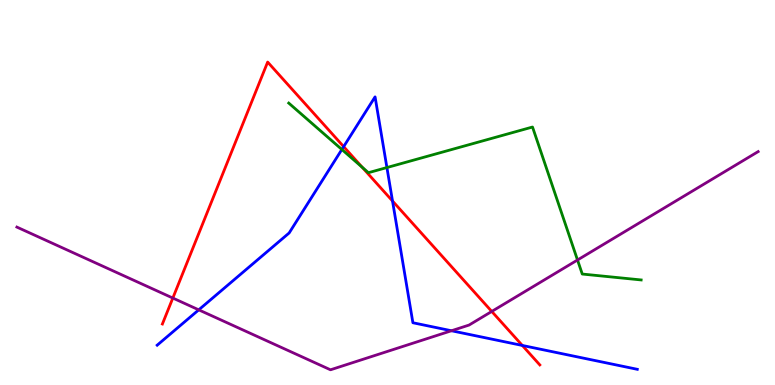[{'lines': ['blue', 'red'], 'intersections': [{'x': 4.43, 'y': 6.19}, {'x': 5.06, 'y': 4.78}, {'x': 6.74, 'y': 1.03}]}, {'lines': ['green', 'red'], 'intersections': [{'x': 4.67, 'y': 5.66}]}, {'lines': ['purple', 'red'], 'intersections': [{'x': 2.23, 'y': 2.26}, {'x': 6.35, 'y': 1.91}]}, {'lines': ['blue', 'green'], 'intersections': [{'x': 4.41, 'y': 6.12}, {'x': 4.99, 'y': 5.65}]}, {'lines': ['blue', 'purple'], 'intersections': [{'x': 2.56, 'y': 1.95}, {'x': 5.83, 'y': 1.41}]}, {'lines': ['green', 'purple'], 'intersections': [{'x': 7.45, 'y': 3.25}]}]